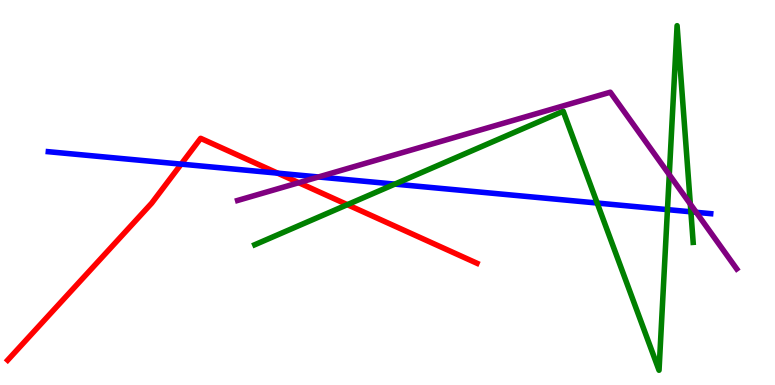[{'lines': ['blue', 'red'], 'intersections': [{'x': 2.34, 'y': 5.74}, {'x': 3.58, 'y': 5.5}]}, {'lines': ['green', 'red'], 'intersections': [{'x': 4.48, 'y': 4.68}]}, {'lines': ['purple', 'red'], 'intersections': [{'x': 3.85, 'y': 5.25}]}, {'lines': ['blue', 'green'], 'intersections': [{'x': 5.09, 'y': 5.22}, {'x': 7.71, 'y': 4.73}, {'x': 8.61, 'y': 4.56}, {'x': 8.91, 'y': 4.5}]}, {'lines': ['blue', 'purple'], 'intersections': [{'x': 4.11, 'y': 5.4}, {'x': 8.98, 'y': 4.49}]}, {'lines': ['green', 'purple'], 'intersections': [{'x': 8.64, 'y': 5.46}, {'x': 8.91, 'y': 4.7}]}]